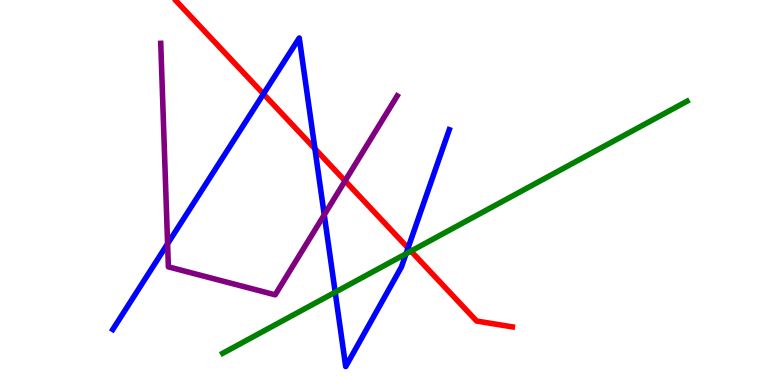[{'lines': ['blue', 'red'], 'intersections': [{'x': 3.4, 'y': 7.56}, {'x': 4.06, 'y': 6.14}, {'x': 5.27, 'y': 3.56}]}, {'lines': ['green', 'red'], 'intersections': [{'x': 5.3, 'y': 3.48}]}, {'lines': ['purple', 'red'], 'intersections': [{'x': 4.45, 'y': 5.3}]}, {'lines': ['blue', 'green'], 'intersections': [{'x': 4.33, 'y': 2.41}, {'x': 5.24, 'y': 3.41}]}, {'lines': ['blue', 'purple'], 'intersections': [{'x': 2.16, 'y': 3.67}, {'x': 4.18, 'y': 4.42}]}, {'lines': ['green', 'purple'], 'intersections': []}]